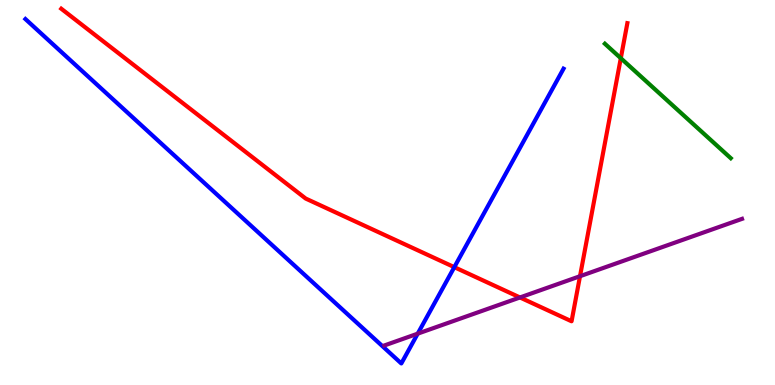[{'lines': ['blue', 'red'], 'intersections': [{'x': 5.86, 'y': 3.06}]}, {'lines': ['green', 'red'], 'intersections': [{'x': 8.01, 'y': 8.49}]}, {'lines': ['purple', 'red'], 'intersections': [{'x': 6.71, 'y': 2.27}, {'x': 7.48, 'y': 2.83}]}, {'lines': ['blue', 'green'], 'intersections': []}, {'lines': ['blue', 'purple'], 'intersections': [{'x': 5.39, 'y': 1.33}]}, {'lines': ['green', 'purple'], 'intersections': []}]